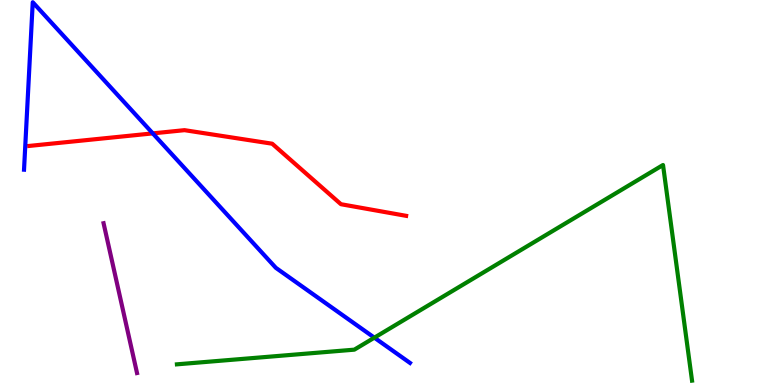[{'lines': ['blue', 'red'], 'intersections': [{'x': 1.97, 'y': 6.54}]}, {'lines': ['green', 'red'], 'intersections': []}, {'lines': ['purple', 'red'], 'intersections': []}, {'lines': ['blue', 'green'], 'intersections': [{'x': 4.83, 'y': 1.23}]}, {'lines': ['blue', 'purple'], 'intersections': []}, {'lines': ['green', 'purple'], 'intersections': []}]